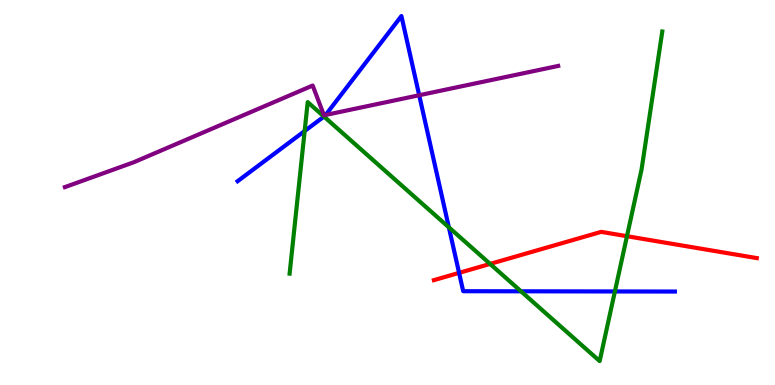[{'lines': ['blue', 'red'], 'intersections': [{'x': 5.92, 'y': 2.91}]}, {'lines': ['green', 'red'], 'intersections': [{'x': 6.32, 'y': 3.15}, {'x': 8.09, 'y': 3.86}]}, {'lines': ['purple', 'red'], 'intersections': []}, {'lines': ['blue', 'green'], 'intersections': [{'x': 3.93, 'y': 6.6}, {'x': 4.18, 'y': 6.97}, {'x': 5.79, 'y': 4.1}, {'x': 6.72, 'y': 2.43}, {'x': 7.93, 'y': 2.43}]}, {'lines': ['blue', 'purple'], 'intersections': [{'x': 4.2, 'y': 7.01}, {'x': 5.41, 'y': 7.53}]}, {'lines': ['green', 'purple'], 'intersections': []}]